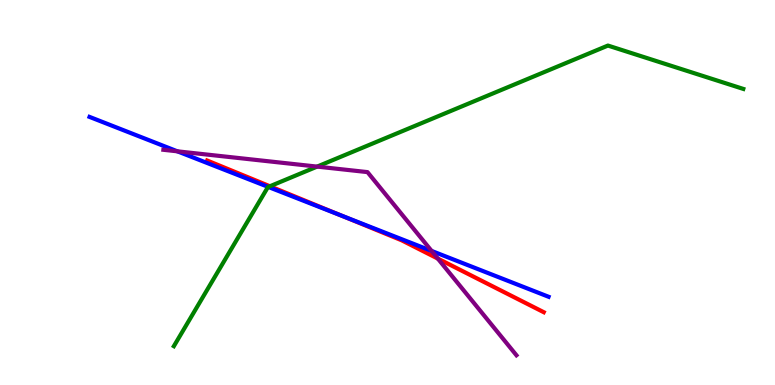[{'lines': ['blue', 'red'], 'intersections': [{'x': 4.4, 'y': 4.4}]}, {'lines': ['green', 'red'], 'intersections': [{'x': 3.48, 'y': 5.16}]}, {'lines': ['purple', 'red'], 'intersections': [{'x': 5.65, 'y': 3.28}]}, {'lines': ['blue', 'green'], 'intersections': [{'x': 3.46, 'y': 5.14}]}, {'lines': ['blue', 'purple'], 'intersections': [{'x': 2.29, 'y': 6.07}, {'x': 5.57, 'y': 3.48}]}, {'lines': ['green', 'purple'], 'intersections': [{'x': 4.09, 'y': 5.67}]}]